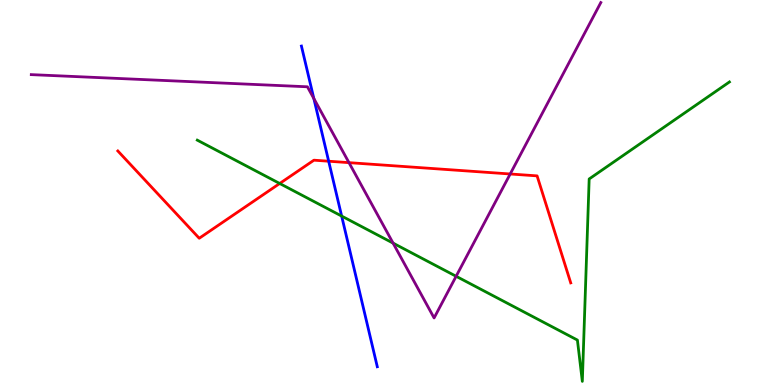[{'lines': ['blue', 'red'], 'intersections': [{'x': 4.24, 'y': 5.81}]}, {'lines': ['green', 'red'], 'intersections': [{'x': 3.61, 'y': 5.23}]}, {'lines': ['purple', 'red'], 'intersections': [{'x': 4.5, 'y': 5.78}, {'x': 6.58, 'y': 5.48}]}, {'lines': ['blue', 'green'], 'intersections': [{'x': 4.41, 'y': 4.39}]}, {'lines': ['blue', 'purple'], 'intersections': [{'x': 4.05, 'y': 7.44}]}, {'lines': ['green', 'purple'], 'intersections': [{'x': 5.07, 'y': 3.69}, {'x': 5.89, 'y': 2.82}]}]